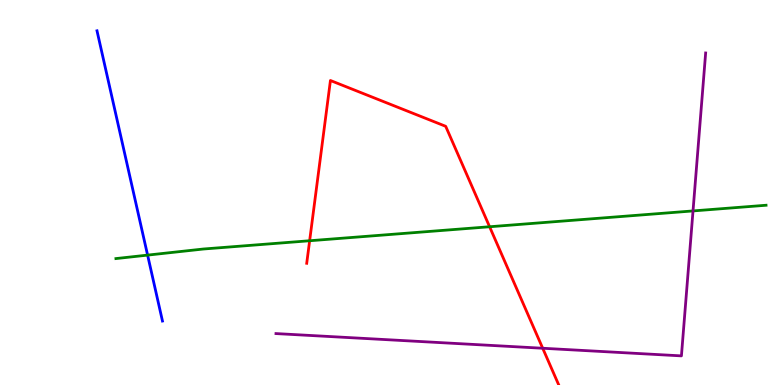[{'lines': ['blue', 'red'], 'intersections': []}, {'lines': ['green', 'red'], 'intersections': [{'x': 4.0, 'y': 3.75}, {'x': 6.32, 'y': 4.11}]}, {'lines': ['purple', 'red'], 'intersections': [{'x': 7.0, 'y': 0.955}]}, {'lines': ['blue', 'green'], 'intersections': [{'x': 1.9, 'y': 3.37}]}, {'lines': ['blue', 'purple'], 'intersections': []}, {'lines': ['green', 'purple'], 'intersections': [{'x': 8.94, 'y': 4.52}]}]